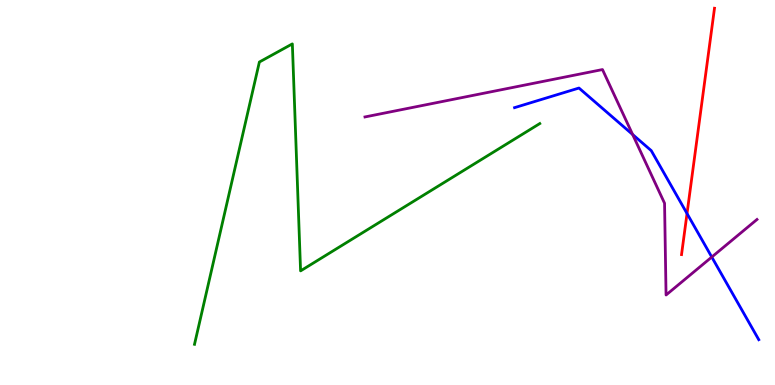[{'lines': ['blue', 'red'], 'intersections': [{'x': 8.86, 'y': 4.45}]}, {'lines': ['green', 'red'], 'intersections': []}, {'lines': ['purple', 'red'], 'intersections': []}, {'lines': ['blue', 'green'], 'intersections': []}, {'lines': ['blue', 'purple'], 'intersections': [{'x': 8.16, 'y': 6.51}, {'x': 9.18, 'y': 3.32}]}, {'lines': ['green', 'purple'], 'intersections': []}]